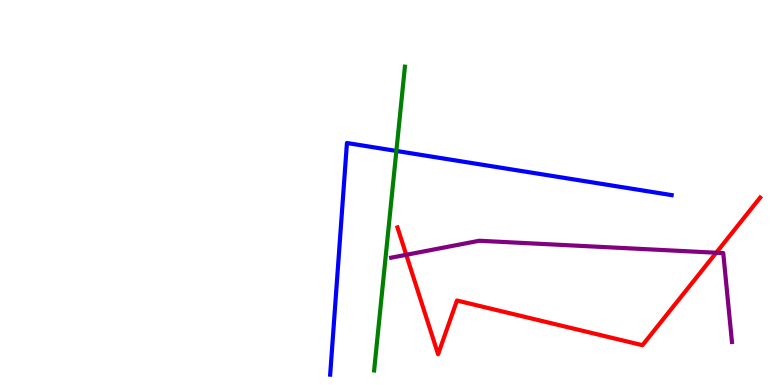[{'lines': ['blue', 'red'], 'intersections': []}, {'lines': ['green', 'red'], 'intersections': []}, {'lines': ['purple', 'red'], 'intersections': [{'x': 5.24, 'y': 3.38}, {'x': 9.24, 'y': 3.44}]}, {'lines': ['blue', 'green'], 'intersections': [{'x': 5.11, 'y': 6.08}]}, {'lines': ['blue', 'purple'], 'intersections': []}, {'lines': ['green', 'purple'], 'intersections': []}]